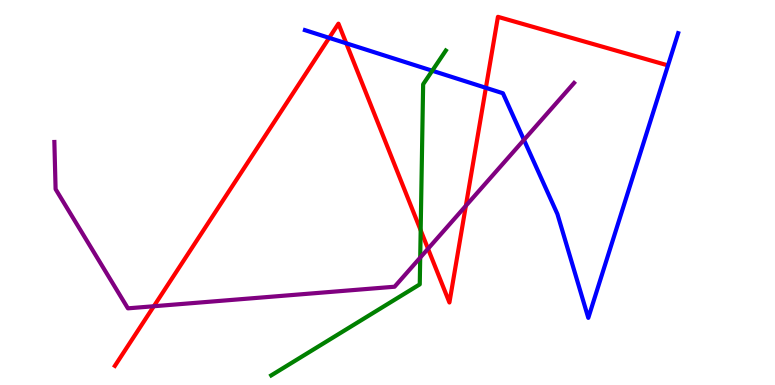[{'lines': ['blue', 'red'], 'intersections': [{'x': 4.25, 'y': 9.02}, {'x': 4.47, 'y': 8.88}, {'x': 6.27, 'y': 7.72}]}, {'lines': ['green', 'red'], 'intersections': [{'x': 5.43, 'y': 4.02}]}, {'lines': ['purple', 'red'], 'intersections': [{'x': 1.98, 'y': 2.05}, {'x': 5.52, 'y': 3.54}, {'x': 6.01, 'y': 4.65}]}, {'lines': ['blue', 'green'], 'intersections': [{'x': 5.58, 'y': 8.16}]}, {'lines': ['blue', 'purple'], 'intersections': [{'x': 6.76, 'y': 6.37}]}, {'lines': ['green', 'purple'], 'intersections': [{'x': 5.42, 'y': 3.31}]}]